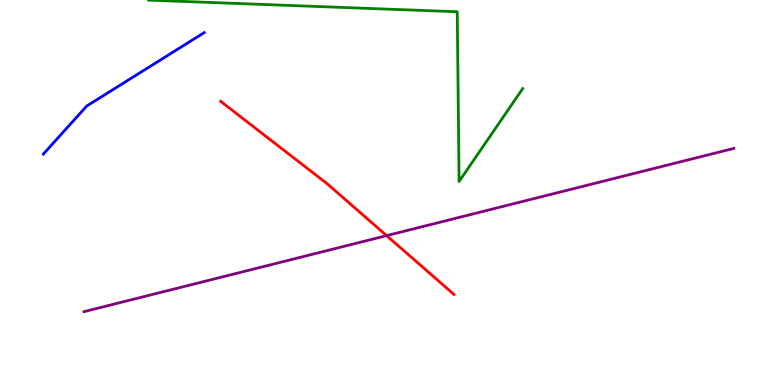[{'lines': ['blue', 'red'], 'intersections': []}, {'lines': ['green', 'red'], 'intersections': []}, {'lines': ['purple', 'red'], 'intersections': [{'x': 4.99, 'y': 3.88}]}, {'lines': ['blue', 'green'], 'intersections': []}, {'lines': ['blue', 'purple'], 'intersections': []}, {'lines': ['green', 'purple'], 'intersections': []}]